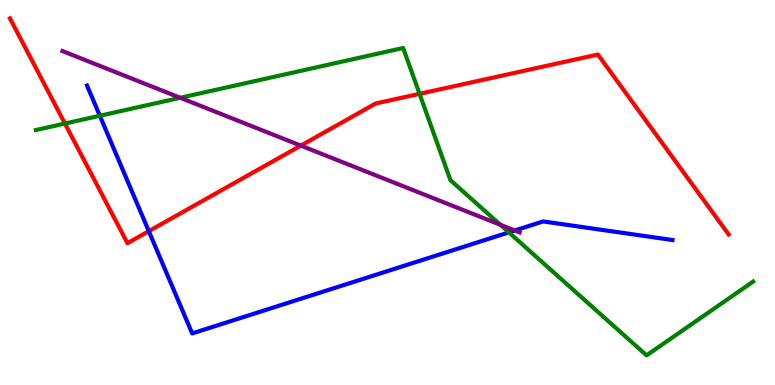[{'lines': ['blue', 'red'], 'intersections': [{'x': 1.92, 'y': 4.0}]}, {'lines': ['green', 'red'], 'intersections': [{'x': 0.838, 'y': 6.79}, {'x': 5.41, 'y': 7.56}]}, {'lines': ['purple', 'red'], 'intersections': [{'x': 3.88, 'y': 6.22}]}, {'lines': ['blue', 'green'], 'intersections': [{'x': 1.29, 'y': 6.99}, {'x': 6.57, 'y': 3.96}]}, {'lines': ['blue', 'purple'], 'intersections': [{'x': 6.64, 'y': 4.01}]}, {'lines': ['green', 'purple'], 'intersections': [{'x': 2.33, 'y': 7.46}, {'x': 6.46, 'y': 4.16}]}]